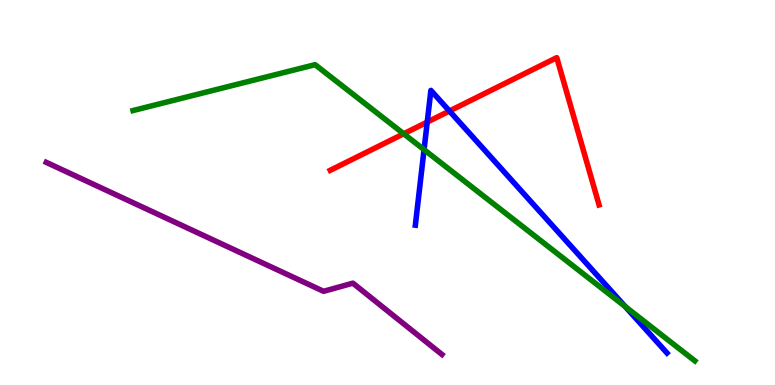[{'lines': ['blue', 'red'], 'intersections': [{'x': 5.51, 'y': 6.83}, {'x': 5.8, 'y': 7.12}]}, {'lines': ['green', 'red'], 'intersections': [{'x': 5.21, 'y': 6.53}]}, {'lines': ['purple', 'red'], 'intersections': []}, {'lines': ['blue', 'green'], 'intersections': [{'x': 5.47, 'y': 6.11}, {'x': 8.07, 'y': 2.04}]}, {'lines': ['blue', 'purple'], 'intersections': []}, {'lines': ['green', 'purple'], 'intersections': []}]